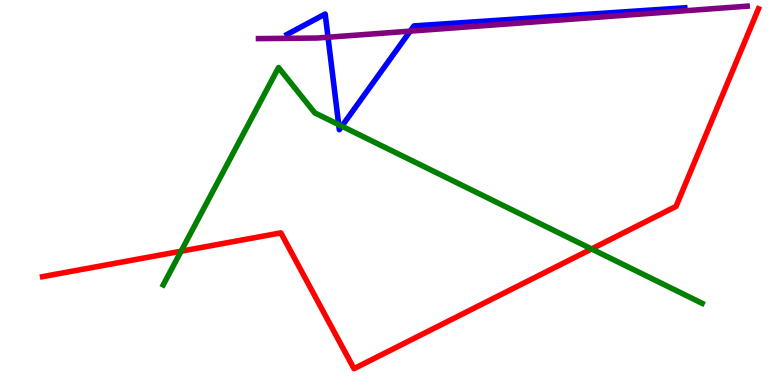[{'lines': ['blue', 'red'], 'intersections': []}, {'lines': ['green', 'red'], 'intersections': [{'x': 2.34, 'y': 3.48}, {'x': 7.63, 'y': 3.53}]}, {'lines': ['purple', 'red'], 'intersections': []}, {'lines': ['blue', 'green'], 'intersections': [{'x': 4.37, 'y': 6.76}, {'x': 4.41, 'y': 6.72}]}, {'lines': ['blue', 'purple'], 'intersections': [{'x': 4.23, 'y': 9.03}, {'x': 5.29, 'y': 9.19}]}, {'lines': ['green', 'purple'], 'intersections': []}]